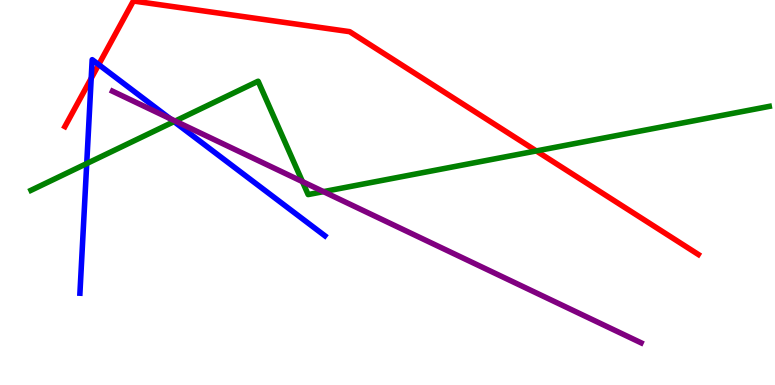[{'lines': ['blue', 'red'], 'intersections': [{'x': 1.18, 'y': 7.96}, {'x': 1.27, 'y': 8.32}]}, {'lines': ['green', 'red'], 'intersections': [{'x': 6.92, 'y': 6.08}]}, {'lines': ['purple', 'red'], 'intersections': []}, {'lines': ['blue', 'green'], 'intersections': [{'x': 1.12, 'y': 5.75}, {'x': 2.25, 'y': 6.84}]}, {'lines': ['blue', 'purple'], 'intersections': [{'x': 2.19, 'y': 6.92}]}, {'lines': ['green', 'purple'], 'intersections': [{'x': 2.26, 'y': 6.86}, {'x': 3.9, 'y': 5.28}, {'x': 4.17, 'y': 5.02}]}]